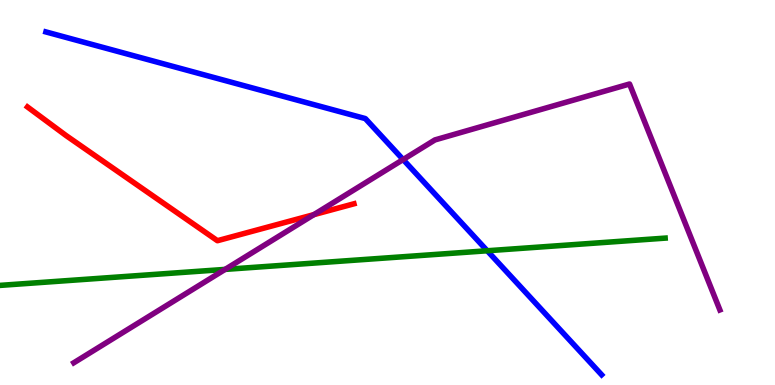[{'lines': ['blue', 'red'], 'intersections': []}, {'lines': ['green', 'red'], 'intersections': []}, {'lines': ['purple', 'red'], 'intersections': [{'x': 4.05, 'y': 4.43}]}, {'lines': ['blue', 'green'], 'intersections': [{'x': 6.29, 'y': 3.49}]}, {'lines': ['blue', 'purple'], 'intersections': [{'x': 5.2, 'y': 5.86}]}, {'lines': ['green', 'purple'], 'intersections': [{'x': 2.9, 'y': 3.0}]}]